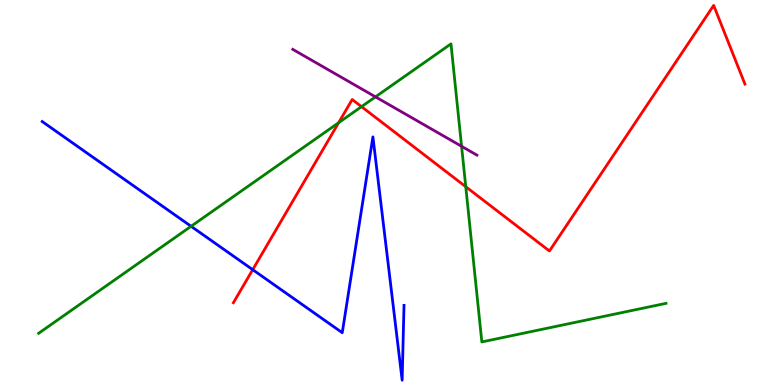[{'lines': ['blue', 'red'], 'intersections': [{'x': 3.26, 'y': 3.0}]}, {'lines': ['green', 'red'], 'intersections': [{'x': 4.37, 'y': 6.81}, {'x': 4.66, 'y': 7.23}, {'x': 6.01, 'y': 5.15}]}, {'lines': ['purple', 'red'], 'intersections': []}, {'lines': ['blue', 'green'], 'intersections': [{'x': 2.47, 'y': 4.12}]}, {'lines': ['blue', 'purple'], 'intersections': []}, {'lines': ['green', 'purple'], 'intersections': [{'x': 4.84, 'y': 7.48}, {'x': 5.96, 'y': 6.2}]}]